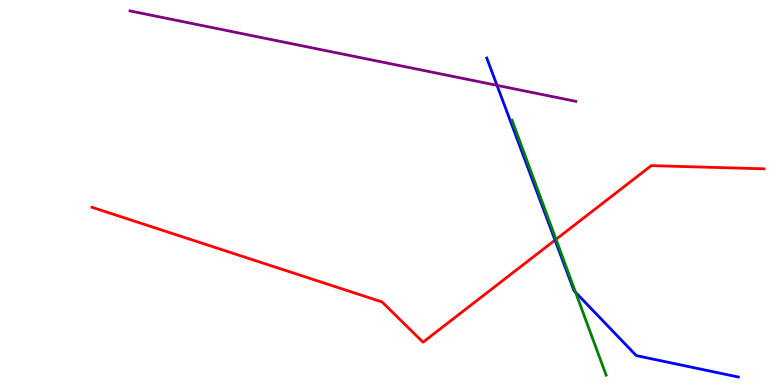[{'lines': ['blue', 'red'], 'intersections': [{'x': 7.16, 'y': 3.76}]}, {'lines': ['green', 'red'], 'intersections': [{'x': 7.17, 'y': 3.78}]}, {'lines': ['purple', 'red'], 'intersections': []}, {'lines': ['blue', 'green'], 'intersections': [{'x': 7.43, 'y': 2.41}]}, {'lines': ['blue', 'purple'], 'intersections': [{'x': 6.41, 'y': 7.78}]}, {'lines': ['green', 'purple'], 'intersections': []}]